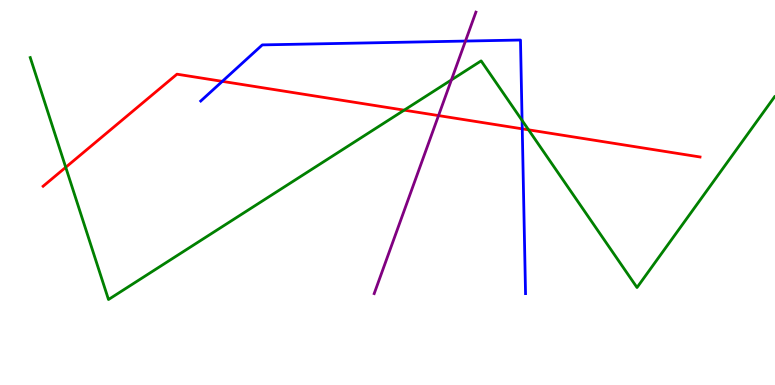[{'lines': ['blue', 'red'], 'intersections': [{'x': 2.87, 'y': 7.89}, {'x': 6.74, 'y': 6.65}]}, {'lines': ['green', 'red'], 'intersections': [{'x': 0.848, 'y': 5.65}, {'x': 5.22, 'y': 7.14}, {'x': 6.82, 'y': 6.63}]}, {'lines': ['purple', 'red'], 'intersections': [{'x': 5.66, 'y': 7.0}]}, {'lines': ['blue', 'green'], 'intersections': [{'x': 6.74, 'y': 6.87}]}, {'lines': ['blue', 'purple'], 'intersections': [{'x': 6.01, 'y': 8.93}]}, {'lines': ['green', 'purple'], 'intersections': [{'x': 5.82, 'y': 7.92}]}]